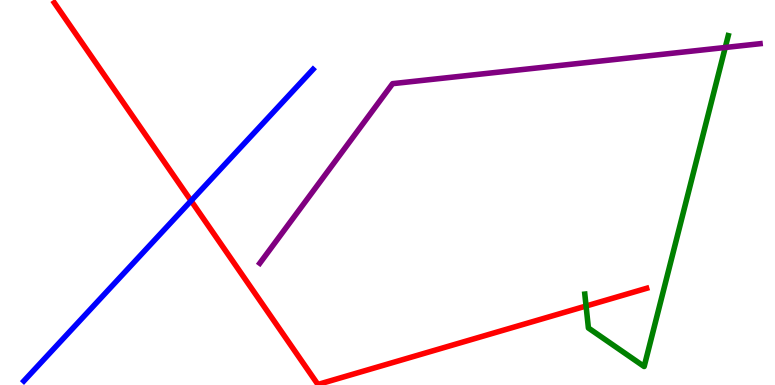[{'lines': ['blue', 'red'], 'intersections': [{'x': 2.47, 'y': 4.78}]}, {'lines': ['green', 'red'], 'intersections': [{'x': 7.56, 'y': 2.05}]}, {'lines': ['purple', 'red'], 'intersections': []}, {'lines': ['blue', 'green'], 'intersections': []}, {'lines': ['blue', 'purple'], 'intersections': []}, {'lines': ['green', 'purple'], 'intersections': [{'x': 9.36, 'y': 8.77}]}]